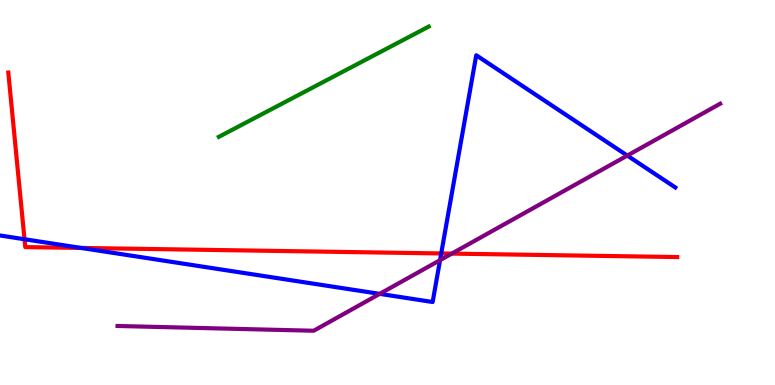[{'lines': ['blue', 'red'], 'intersections': [{'x': 0.316, 'y': 3.79}, {'x': 1.05, 'y': 3.56}, {'x': 5.69, 'y': 3.42}]}, {'lines': ['green', 'red'], 'intersections': []}, {'lines': ['purple', 'red'], 'intersections': [{'x': 5.83, 'y': 3.41}]}, {'lines': ['blue', 'green'], 'intersections': []}, {'lines': ['blue', 'purple'], 'intersections': [{'x': 4.9, 'y': 2.37}, {'x': 5.68, 'y': 3.24}, {'x': 8.09, 'y': 5.96}]}, {'lines': ['green', 'purple'], 'intersections': []}]